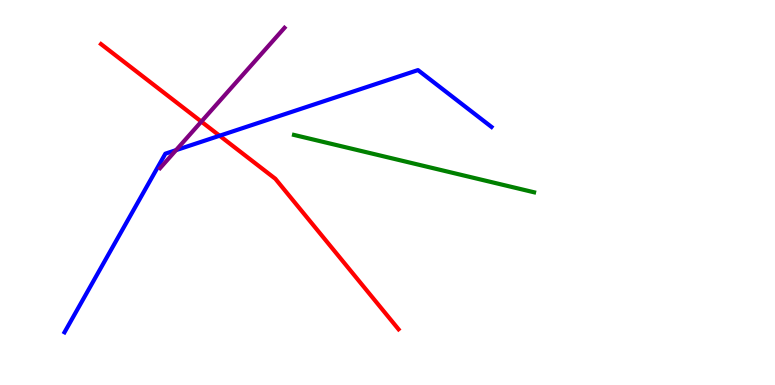[{'lines': ['blue', 'red'], 'intersections': [{'x': 2.83, 'y': 6.47}]}, {'lines': ['green', 'red'], 'intersections': []}, {'lines': ['purple', 'red'], 'intersections': [{'x': 2.6, 'y': 6.84}]}, {'lines': ['blue', 'green'], 'intersections': []}, {'lines': ['blue', 'purple'], 'intersections': [{'x': 2.27, 'y': 6.1}]}, {'lines': ['green', 'purple'], 'intersections': []}]